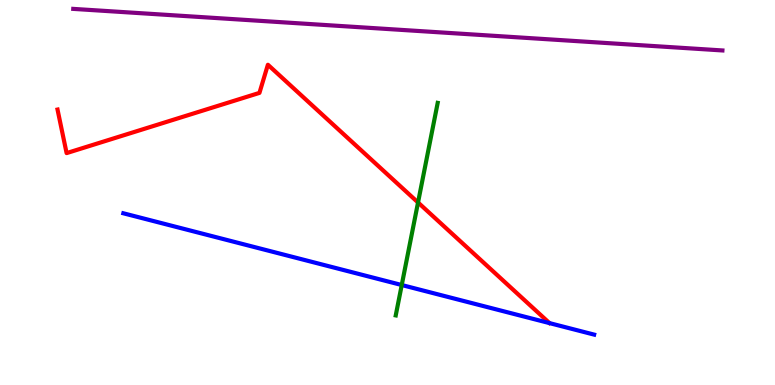[{'lines': ['blue', 'red'], 'intersections': []}, {'lines': ['green', 'red'], 'intersections': [{'x': 5.39, 'y': 4.74}]}, {'lines': ['purple', 'red'], 'intersections': []}, {'lines': ['blue', 'green'], 'intersections': [{'x': 5.18, 'y': 2.6}]}, {'lines': ['blue', 'purple'], 'intersections': []}, {'lines': ['green', 'purple'], 'intersections': []}]